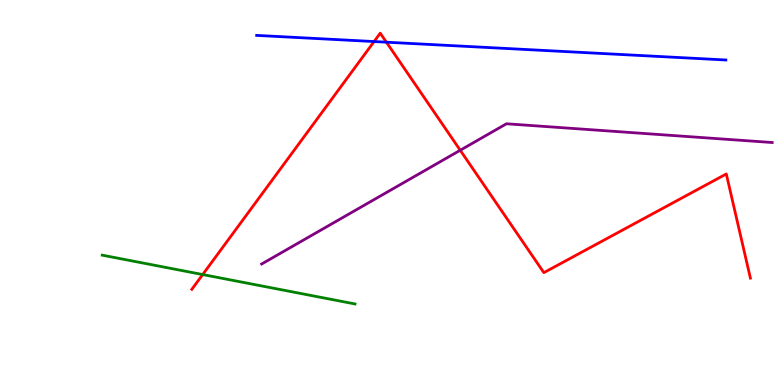[{'lines': ['blue', 'red'], 'intersections': [{'x': 4.83, 'y': 8.92}, {'x': 4.99, 'y': 8.9}]}, {'lines': ['green', 'red'], 'intersections': [{'x': 2.62, 'y': 2.87}]}, {'lines': ['purple', 'red'], 'intersections': [{'x': 5.94, 'y': 6.1}]}, {'lines': ['blue', 'green'], 'intersections': []}, {'lines': ['blue', 'purple'], 'intersections': []}, {'lines': ['green', 'purple'], 'intersections': []}]